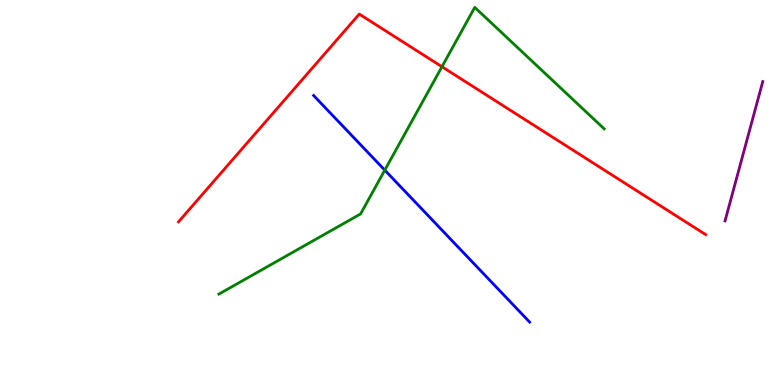[{'lines': ['blue', 'red'], 'intersections': []}, {'lines': ['green', 'red'], 'intersections': [{'x': 5.7, 'y': 8.27}]}, {'lines': ['purple', 'red'], 'intersections': []}, {'lines': ['blue', 'green'], 'intersections': [{'x': 4.96, 'y': 5.58}]}, {'lines': ['blue', 'purple'], 'intersections': []}, {'lines': ['green', 'purple'], 'intersections': []}]